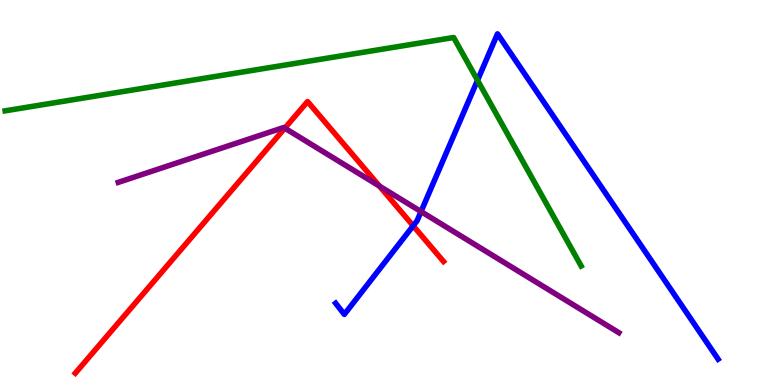[{'lines': ['blue', 'red'], 'intersections': [{'x': 5.33, 'y': 4.14}]}, {'lines': ['green', 'red'], 'intersections': []}, {'lines': ['purple', 'red'], 'intersections': [{'x': 3.67, 'y': 6.67}, {'x': 4.9, 'y': 5.17}]}, {'lines': ['blue', 'green'], 'intersections': [{'x': 6.16, 'y': 7.91}]}, {'lines': ['blue', 'purple'], 'intersections': [{'x': 5.43, 'y': 4.5}]}, {'lines': ['green', 'purple'], 'intersections': []}]